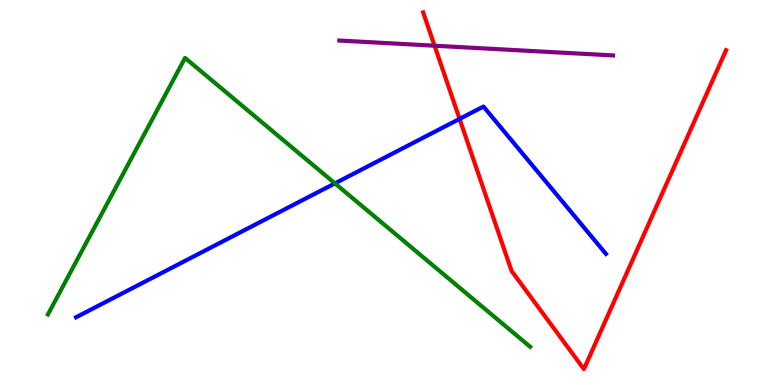[{'lines': ['blue', 'red'], 'intersections': [{'x': 5.93, 'y': 6.91}]}, {'lines': ['green', 'red'], 'intersections': []}, {'lines': ['purple', 'red'], 'intersections': [{'x': 5.61, 'y': 8.81}]}, {'lines': ['blue', 'green'], 'intersections': [{'x': 4.32, 'y': 5.24}]}, {'lines': ['blue', 'purple'], 'intersections': []}, {'lines': ['green', 'purple'], 'intersections': []}]